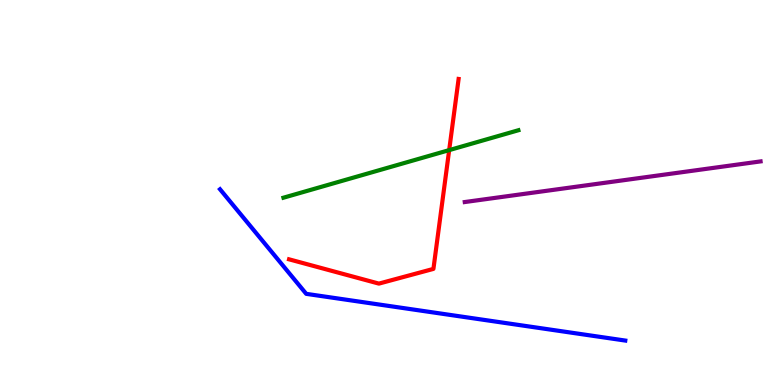[{'lines': ['blue', 'red'], 'intersections': []}, {'lines': ['green', 'red'], 'intersections': [{'x': 5.8, 'y': 6.1}]}, {'lines': ['purple', 'red'], 'intersections': []}, {'lines': ['blue', 'green'], 'intersections': []}, {'lines': ['blue', 'purple'], 'intersections': []}, {'lines': ['green', 'purple'], 'intersections': []}]